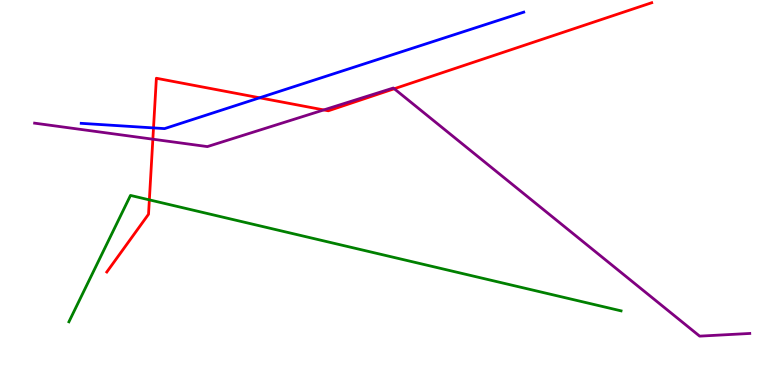[{'lines': ['blue', 'red'], 'intersections': [{'x': 1.98, 'y': 6.68}, {'x': 3.35, 'y': 7.46}]}, {'lines': ['green', 'red'], 'intersections': [{'x': 1.93, 'y': 4.81}]}, {'lines': ['purple', 'red'], 'intersections': [{'x': 1.97, 'y': 6.38}, {'x': 4.18, 'y': 7.14}, {'x': 5.09, 'y': 7.69}]}, {'lines': ['blue', 'green'], 'intersections': []}, {'lines': ['blue', 'purple'], 'intersections': []}, {'lines': ['green', 'purple'], 'intersections': []}]